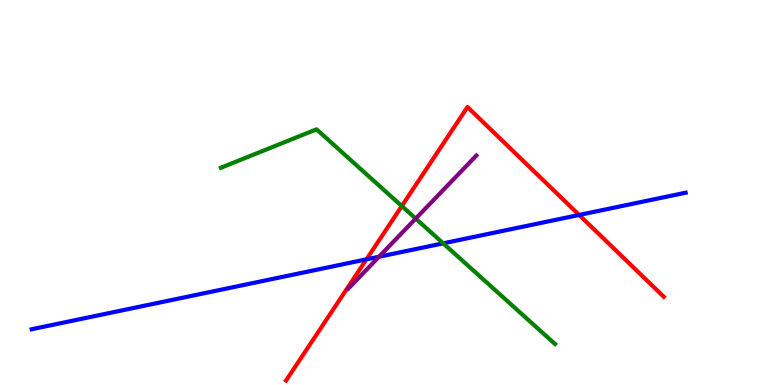[{'lines': ['blue', 'red'], 'intersections': [{'x': 4.73, 'y': 3.26}, {'x': 7.47, 'y': 4.42}]}, {'lines': ['green', 'red'], 'intersections': [{'x': 5.18, 'y': 4.65}]}, {'lines': ['purple', 'red'], 'intersections': []}, {'lines': ['blue', 'green'], 'intersections': [{'x': 5.72, 'y': 3.68}]}, {'lines': ['blue', 'purple'], 'intersections': [{'x': 4.89, 'y': 3.33}]}, {'lines': ['green', 'purple'], 'intersections': [{'x': 5.36, 'y': 4.32}]}]